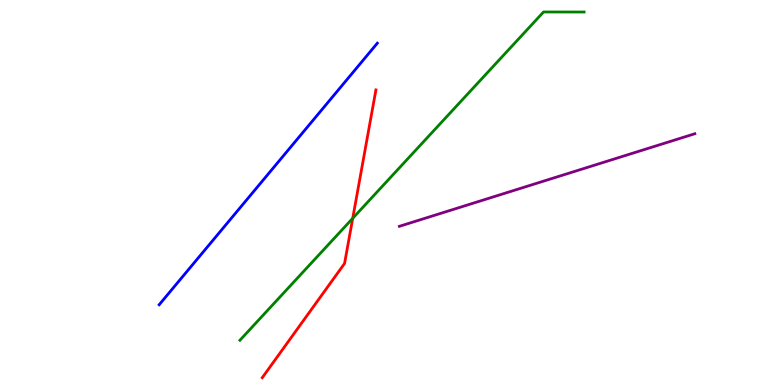[{'lines': ['blue', 'red'], 'intersections': []}, {'lines': ['green', 'red'], 'intersections': [{'x': 4.55, 'y': 4.33}]}, {'lines': ['purple', 'red'], 'intersections': []}, {'lines': ['blue', 'green'], 'intersections': []}, {'lines': ['blue', 'purple'], 'intersections': []}, {'lines': ['green', 'purple'], 'intersections': []}]